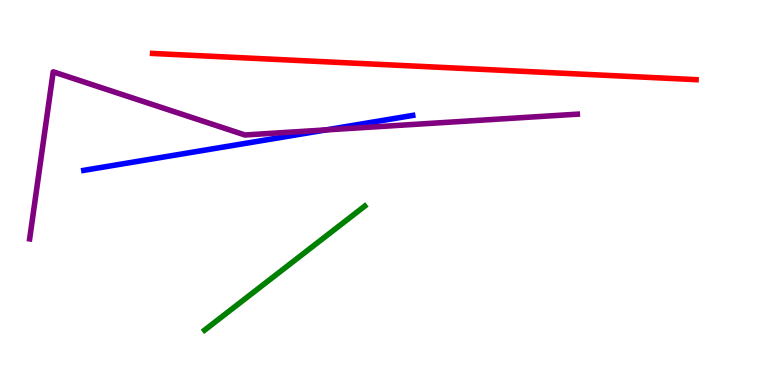[{'lines': ['blue', 'red'], 'intersections': []}, {'lines': ['green', 'red'], 'intersections': []}, {'lines': ['purple', 'red'], 'intersections': []}, {'lines': ['blue', 'green'], 'intersections': []}, {'lines': ['blue', 'purple'], 'intersections': [{'x': 4.21, 'y': 6.63}]}, {'lines': ['green', 'purple'], 'intersections': []}]